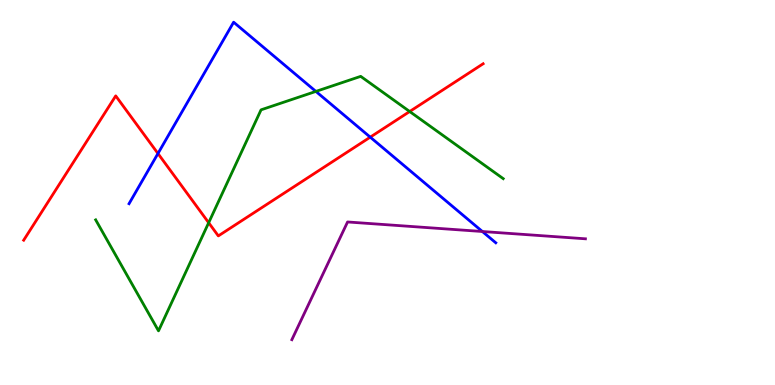[{'lines': ['blue', 'red'], 'intersections': [{'x': 2.04, 'y': 6.01}, {'x': 4.78, 'y': 6.44}]}, {'lines': ['green', 'red'], 'intersections': [{'x': 2.69, 'y': 4.21}, {'x': 5.29, 'y': 7.1}]}, {'lines': ['purple', 'red'], 'intersections': []}, {'lines': ['blue', 'green'], 'intersections': [{'x': 4.08, 'y': 7.63}]}, {'lines': ['blue', 'purple'], 'intersections': [{'x': 6.22, 'y': 3.99}]}, {'lines': ['green', 'purple'], 'intersections': []}]